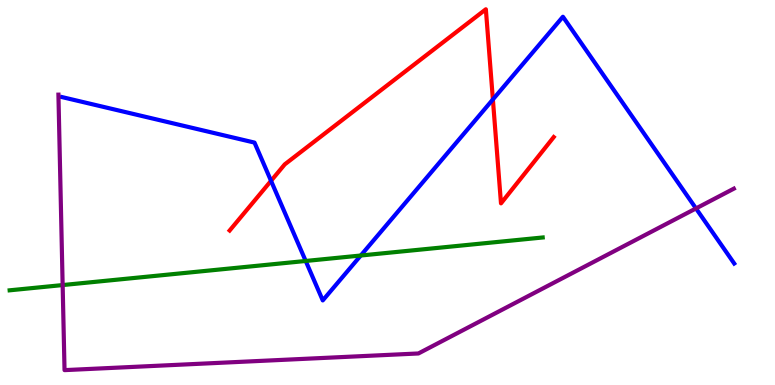[{'lines': ['blue', 'red'], 'intersections': [{'x': 3.5, 'y': 5.3}, {'x': 6.36, 'y': 7.42}]}, {'lines': ['green', 'red'], 'intersections': []}, {'lines': ['purple', 'red'], 'intersections': []}, {'lines': ['blue', 'green'], 'intersections': [{'x': 3.94, 'y': 3.22}, {'x': 4.66, 'y': 3.36}]}, {'lines': ['blue', 'purple'], 'intersections': [{'x': 8.98, 'y': 4.59}]}, {'lines': ['green', 'purple'], 'intersections': [{'x': 0.808, 'y': 2.6}]}]